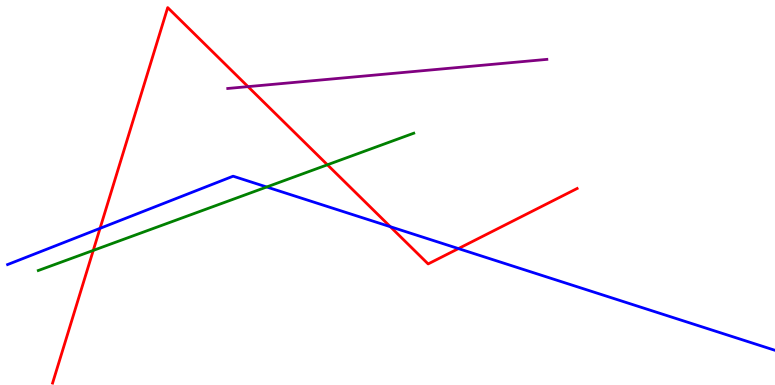[{'lines': ['blue', 'red'], 'intersections': [{'x': 1.29, 'y': 4.07}, {'x': 5.04, 'y': 4.11}, {'x': 5.92, 'y': 3.54}]}, {'lines': ['green', 'red'], 'intersections': [{'x': 1.2, 'y': 3.5}, {'x': 4.22, 'y': 5.72}]}, {'lines': ['purple', 'red'], 'intersections': [{'x': 3.2, 'y': 7.75}]}, {'lines': ['blue', 'green'], 'intersections': [{'x': 3.44, 'y': 5.14}]}, {'lines': ['blue', 'purple'], 'intersections': []}, {'lines': ['green', 'purple'], 'intersections': []}]